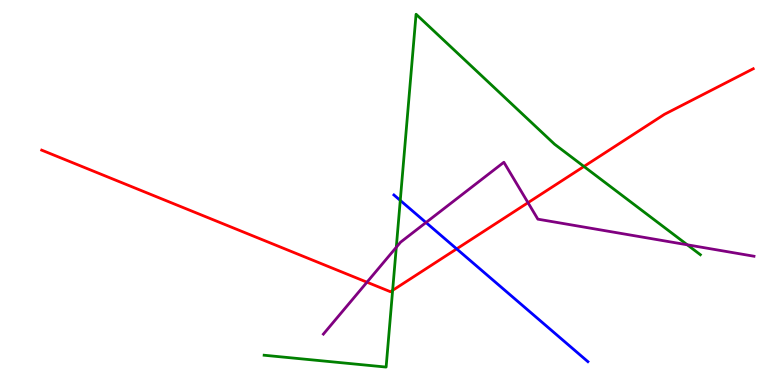[{'lines': ['blue', 'red'], 'intersections': [{'x': 5.89, 'y': 3.54}]}, {'lines': ['green', 'red'], 'intersections': [{'x': 5.07, 'y': 2.46}, {'x': 7.53, 'y': 5.68}]}, {'lines': ['purple', 'red'], 'intersections': [{'x': 4.74, 'y': 2.67}, {'x': 6.81, 'y': 4.74}]}, {'lines': ['blue', 'green'], 'intersections': [{'x': 5.16, 'y': 4.79}]}, {'lines': ['blue', 'purple'], 'intersections': [{'x': 5.5, 'y': 4.22}]}, {'lines': ['green', 'purple'], 'intersections': [{'x': 5.11, 'y': 3.58}, {'x': 8.87, 'y': 3.64}]}]